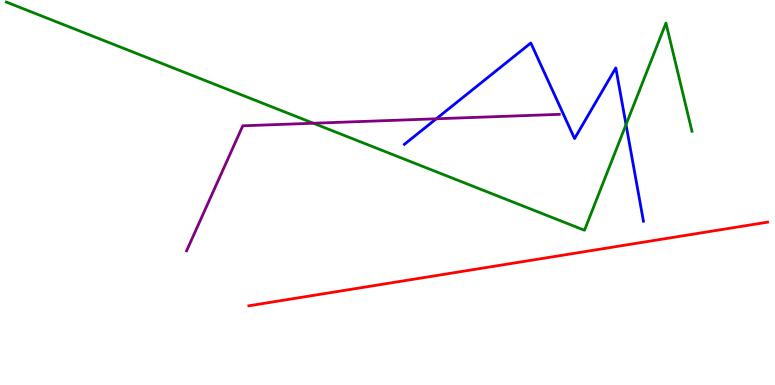[{'lines': ['blue', 'red'], 'intersections': []}, {'lines': ['green', 'red'], 'intersections': []}, {'lines': ['purple', 'red'], 'intersections': []}, {'lines': ['blue', 'green'], 'intersections': [{'x': 8.08, 'y': 6.76}]}, {'lines': ['blue', 'purple'], 'intersections': [{'x': 5.63, 'y': 6.91}]}, {'lines': ['green', 'purple'], 'intersections': [{'x': 4.04, 'y': 6.8}]}]